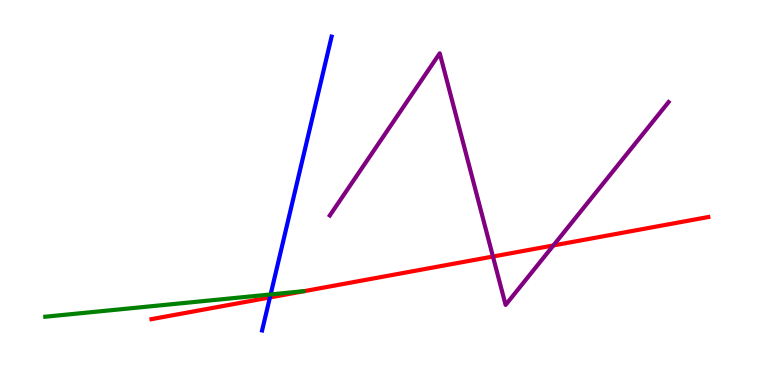[{'lines': ['blue', 'red'], 'intersections': [{'x': 3.48, 'y': 2.27}]}, {'lines': ['green', 'red'], 'intersections': []}, {'lines': ['purple', 'red'], 'intersections': [{'x': 6.36, 'y': 3.34}, {'x': 7.14, 'y': 3.62}]}, {'lines': ['blue', 'green'], 'intersections': [{'x': 3.49, 'y': 2.35}]}, {'lines': ['blue', 'purple'], 'intersections': []}, {'lines': ['green', 'purple'], 'intersections': []}]